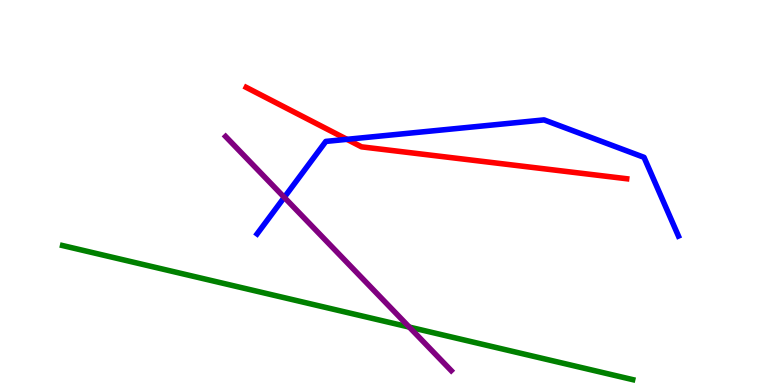[{'lines': ['blue', 'red'], 'intersections': [{'x': 4.48, 'y': 6.38}]}, {'lines': ['green', 'red'], 'intersections': []}, {'lines': ['purple', 'red'], 'intersections': []}, {'lines': ['blue', 'green'], 'intersections': []}, {'lines': ['blue', 'purple'], 'intersections': [{'x': 3.67, 'y': 4.87}]}, {'lines': ['green', 'purple'], 'intersections': [{'x': 5.28, 'y': 1.5}]}]